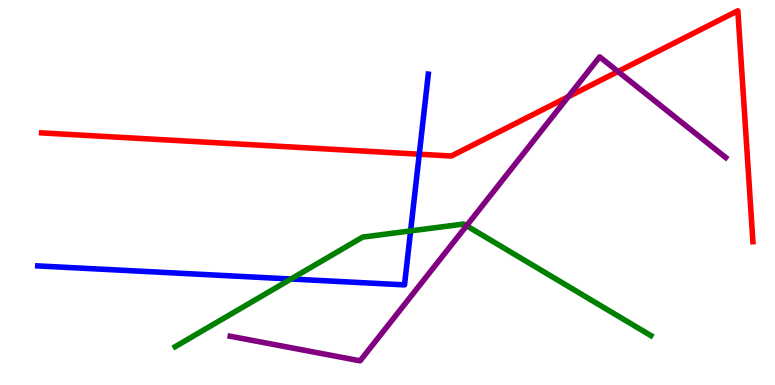[{'lines': ['blue', 'red'], 'intersections': [{'x': 5.41, 'y': 5.99}]}, {'lines': ['green', 'red'], 'intersections': []}, {'lines': ['purple', 'red'], 'intersections': [{'x': 7.33, 'y': 7.49}, {'x': 7.97, 'y': 8.14}]}, {'lines': ['blue', 'green'], 'intersections': [{'x': 3.75, 'y': 2.75}, {'x': 5.3, 'y': 4.0}]}, {'lines': ['blue', 'purple'], 'intersections': []}, {'lines': ['green', 'purple'], 'intersections': [{'x': 6.02, 'y': 4.14}]}]